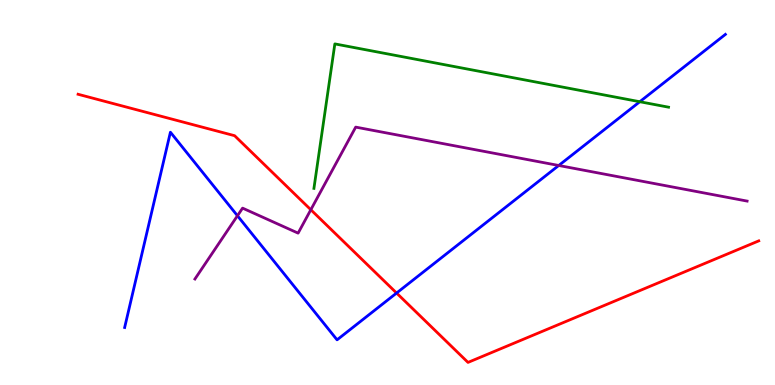[{'lines': ['blue', 'red'], 'intersections': [{'x': 5.12, 'y': 2.39}]}, {'lines': ['green', 'red'], 'intersections': []}, {'lines': ['purple', 'red'], 'intersections': [{'x': 4.01, 'y': 4.55}]}, {'lines': ['blue', 'green'], 'intersections': [{'x': 8.26, 'y': 7.36}]}, {'lines': ['blue', 'purple'], 'intersections': [{'x': 3.06, 'y': 4.4}, {'x': 7.21, 'y': 5.7}]}, {'lines': ['green', 'purple'], 'intersections': []}]